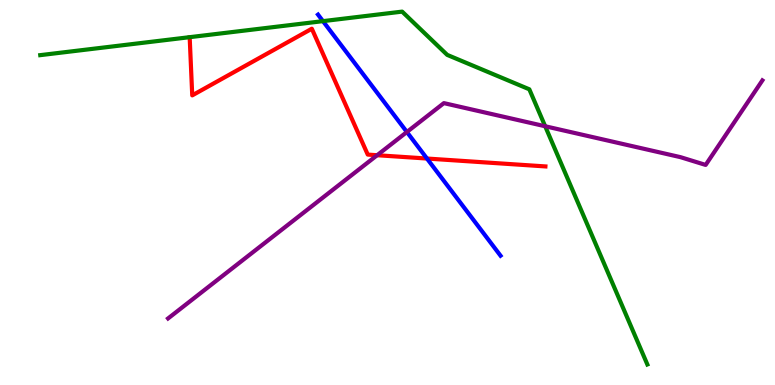[{'lines': ['blue', 'red'], 'intersections': [{'x': 5.51, 'y': 5.88}]}, {'lines': ['green', 'red'], 'intersections': []}, {'lines': ['purple', 'red'], 'intersections': [{'x': 4.87, 'y': 5.97}]}, {'lines': ['blue', 'green'], 'intersections': [{'x': 4.17, 'y': 9.45}]}, {'lines': ['blue', 'purple'], 'intersections': [{'x': 5.25, 'y': 6.57}]}, {'lines': ['green', 'purple'], 'intersections': [{'x': 7.03, 'y': 6.72}]}]